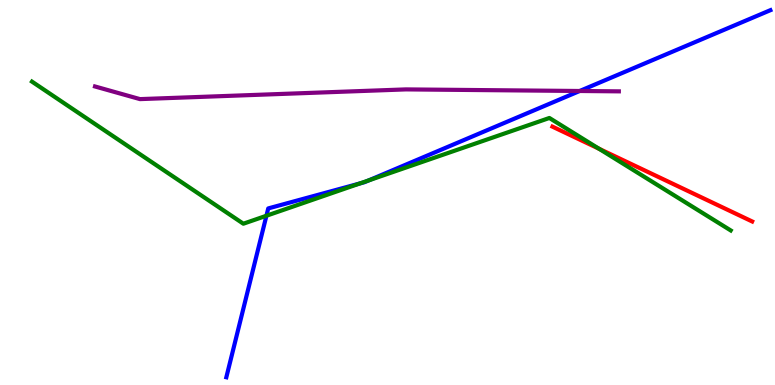[{'lines': ['blue', 'red'], 'intersections': []}, {'lines': ['green', 'red'], 'intersections': [{'x': 7.73, 'y': 6.14}]}, {'lines': ['purple', 'red'], 'intersections': []}, {'lines': ['blue', 'green'], 'intersections': [{'x': 3.44, 'y': 4.4}, {'x': 4.65, 'y': 5.24}, {'x': 4.76, 'y': 5.31}]}, {'lines': ['blue', 'purple'], 'intersections': [{'x': 7.48, 'y': 7.64}]}, {'lines': ['green', 'purple'], 'intersections': []}]